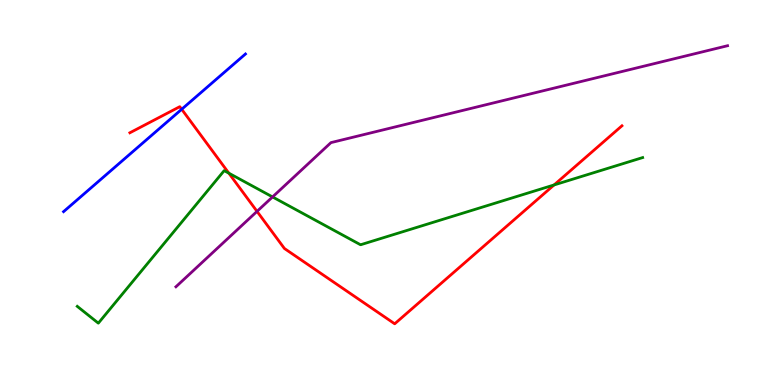[{'lines': ['blue', 'red'], 'intersections': [{'x': 2.34, 'y': 7.16}]}, {'lines': ['green', 'red'], 'intersections': [{'x': 2.95, 'y': 5.5}, {'x': 7.15, 'y': 5.2}]}, {'lines': ['purple', 'red'], 'intersections': [{'x': 3.32, 'y': 4.51}]}, {'lines': ['blue', 'green'], 'intersections': []}, {'lines': ['blue', 'purple'], 'intersections': []}, {'lines': ['green', 'purple'], 'intersections': [{'x': 3.52, 'y': 4.88}]}]